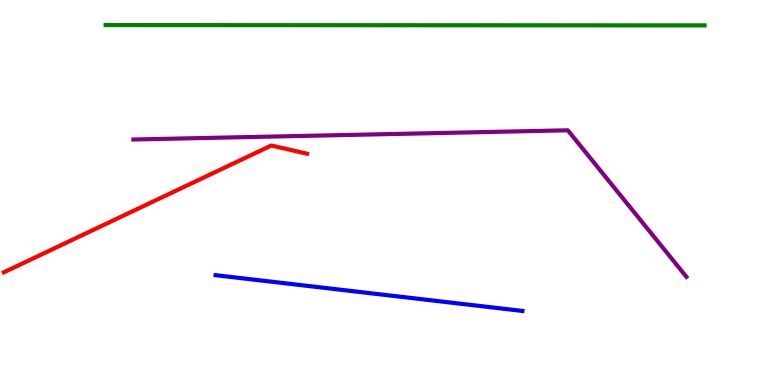[{'lines': ['blue', 'red'], 'intersections': []}, {'lines': ['green', 'red'], 'intersections': []}, {'lines': ['purple', 'red'], 'intersections': []}, {'lines': ['blue', 'green'], 'intersections': []}, {'lines': ['blue', 'purple'], 'intersections': []}, {'lines': ['green', 'purple'], 'intersections': []}]